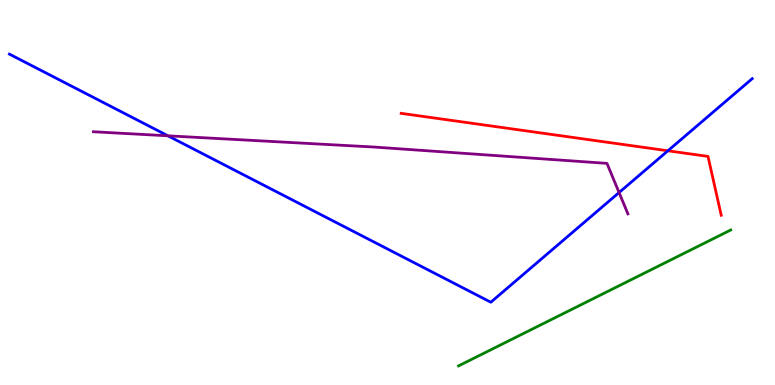[{'lines': ['blue', 'red'], 'intersections': [{'x': 8.62, 'y': 6.08}]}, {'lines': ['green', 'red'], 'intersections': []}, {'lines': ['purple', 'red'], 'intersections': []}, {'lines': ['blue', 'green'], 'intersections': []}, {'lines': ['blue', 'purple'], 'intersections': [{'x': 2.17, 'y': 6.47}, {'x': 7.99, 'y': 5.0}]}, {'lines': ['green', 'purple'], 'intersections': []}]